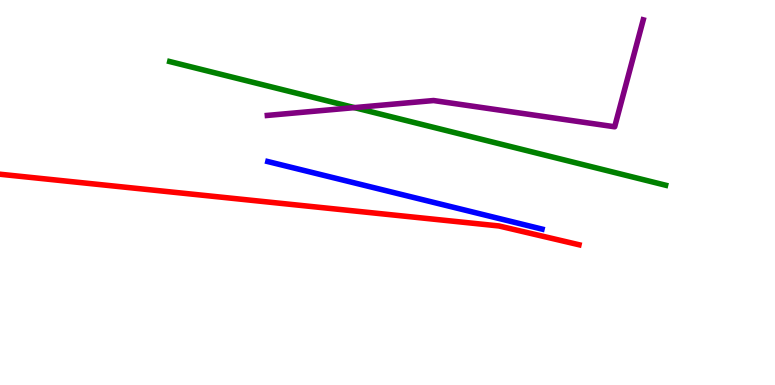[{'lines': ['blue', 'red'], 'intersections': []}, {'lines': ['green', 'red'], 'intersections': []}, {'lines': ['purple', 'red'], 'intersections': []}, {'lines': ['blue', 'green'], 'intersections': []}, {'lines': ['blue', 'purple'], 'intersections': []}, {'lines': ['green', 'purple'], 'intersections': [{'x': 4.57, 'y': 7.2}]}]